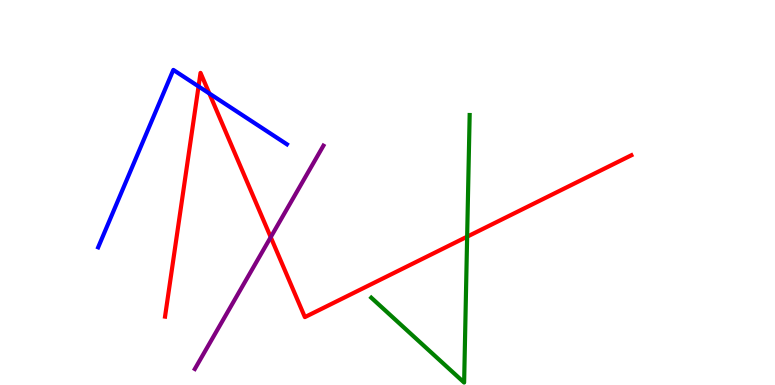[{'lines': ['blue', 'red'], 'intersections': [{'x': 2.56, 'y': 7.76}, {'x': 2.7, 'y': 7.57}]}, {'lines': ['green', 'red'], 'intersections': [{'x': 6.03, 'y': 3.85}]}, {'lines': ['purple', 'red'], 'intersections': [{'x': 3.49, 'y': 3.84}]}, {'lines': ['blue', 'green'], 'intersections': []}, {'lines': ['blue', 'purple'], 'intersections': []}, {'lines': ['green', 'purple'], 'intersections': []}]